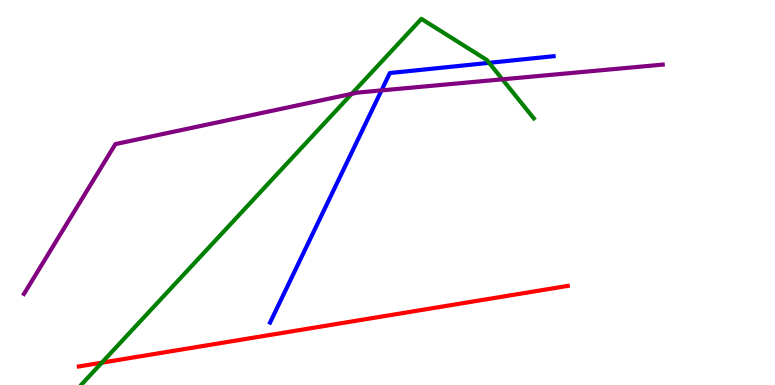[{'lines': ['blue', 'red'], 'intersections': []}, {'lines': ['green', 'red'], 'intersections': [{'x': 1.31, 'y': 0.58}]}, {'lines': ['purple', 'red'], 'intersections': []}, {'lines': ['blue', 'green'], 'intersections': [{'x': 6.31, 'y': 8.37}]}, {'lines': ['blue', 'purple'], 'intersections': [{'x': 4.92, 'y': 7.65}]}, {'lines': ['green', 'purple'], 'intersections': [{'x': 4.54, 'y': 7.56}, {'x': 6.48, 'y': 7.94}]}]